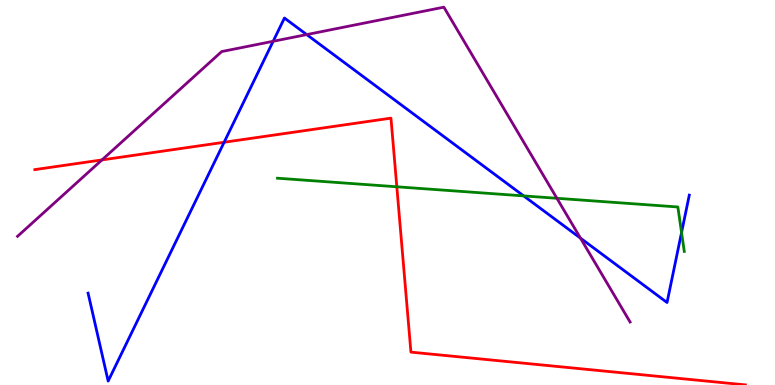[{'lines': ['blue', 'red'], 'intersections': [{'x': 2.89, 'y': 6.31}]}, {'lines': ['green', 'red'], 'intersections': [{'x': 5.12, 'y': 5.15}]}, {'lines': ['purple', 'red'], 'intersections': [{'x': 1.32, 'y': 5.85}]}, {'lines': ['blue', 'green'], 'intersections': [{'x': 6.76, 'y': 4.91}, {'x': 8.79, 'y': 3.96}]}, {'lines': ['blue', 'purple'], 'intersections': [{'x': 3.52, 'y': 8.93}, {'x': 3.96, 'y': 9.1}, {'x': 7.49, 'y': 3.81}]}, {'lines': ['green', 'purple'], 'intersections': [{'x': 7.19, 'y': 4.85}]}]